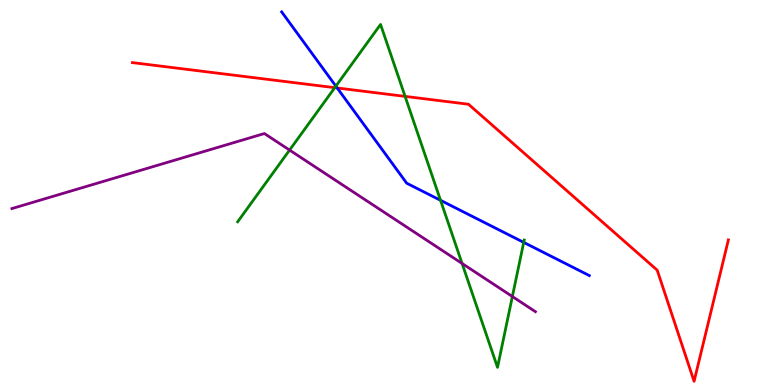[{'lines': ['blue', 'red'], 'intersections': [{'x': 4.35, 'y': 7.71}]}, {'lines': ['green', 'red'], 'intersections': [{'x': 4.32, 'y': 7.72}, {'x': 5.23, 'y': 7.5}]}, {'lines': ['purple', 'red'], 'intersections': []}, {'lines': ['blue', 'green'], 'intersections': [{'x': 4.33, 'y': 7.76}, {'x': 5.68, 'y': 4.8}, {'x': 6.76, 'y': 3.7}]}, {'lines': ['blue', 'purple'], 'intersections': []}, {'lines': ['green', 'purple'], 'intersections': [{'x': 3.74, 'y': 6.1}, {'x': 5.96, 'y': 3.16}, {'x': 6.61, 'y': 2.3}]}]